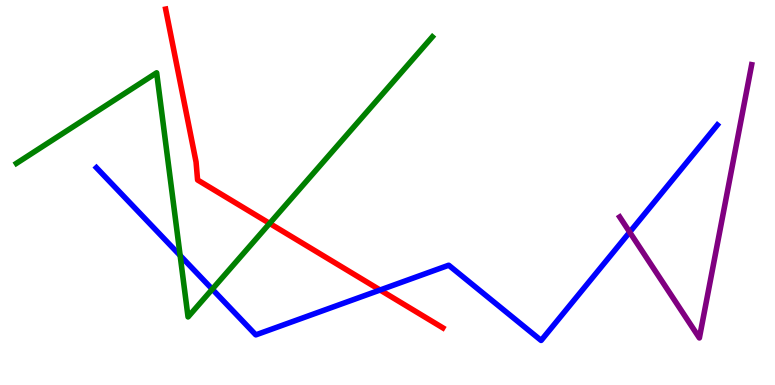[{'lines': ['blue', 'red'], 'intersections': [{'x': 4.9, 'y': 2.47}]}, {'lines': ['green', 'red'], 'intersections': [{'x': 3.48, 'y': 4.2}]}, {'lines': ['purple', 'red'], 'intersections': []}, {'lines': ['blue', 'green'], 'intersections': [{'x': 2.32, 'y': 3.36}, {'x': 2.74, 'y': 2.49}]}, {'lines': ['blue', 'purple'], 'intersections': [{'x': 8.13, 'y': 3.97}]}, {'lines': ['green', 'purple'], 'intersections': []}]